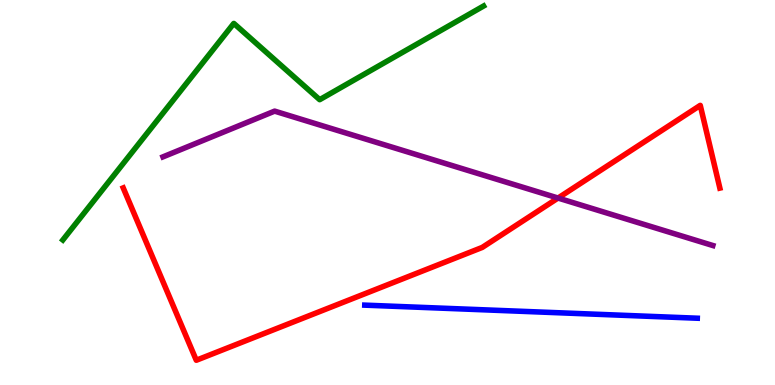[{'lines': ['blue', 'red'], 'intersections': []}, {'lines': ['green', 'red'], 'intersections': []}, {'lines': ['purple', 'red'], 'intersections': [{'x': 7.2, 'y': 4.86}]}, {'lines': ['blue', 'green'], 'intersections': []}, {'lines': ['blue', 'purple'], 'intersections': []}, {'lines': ['green', 'purple'], 'intersections': []}]